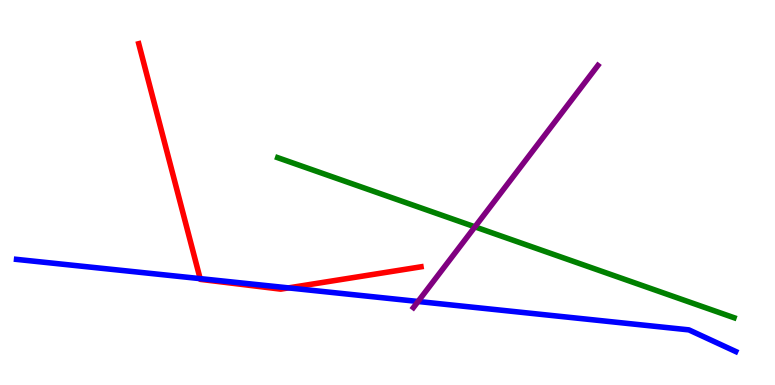[{'lines': ['blue', 'red'], 'intersections': [{'x': 2.58, 'y': 2.76}, {'x': 3.72, 'y': 2.52}]}, {'lines': ['green', 'red'], 'intersections': []}, {'lines': ['purple', 'red'], 'intersections': []}, {'lines': ['blue', 'green'], 'intersections': []}, {'lines': ['blue', 'purple'], 'intersections': [{'x': 5.39, 'y': 2.17}]}, {'lines': ['green', 'purple'], 'intersections': [{'x': 6.13, 'y': 4.11}]}]